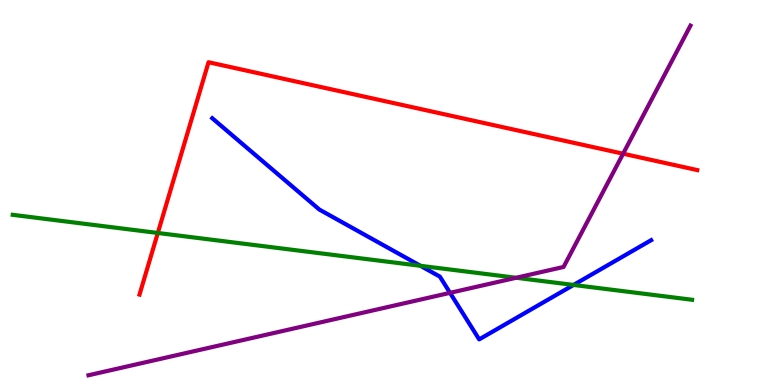[{'lines': ['blue', 'red'], 'intersections': []}, {'lines': ['green', 'red'], 'intersections': [{'x': 2.04, 'y': 3.95}]}, {'lines': ['purple', 'red'], 'intersections': [{'x': 8.04, 'y': 6.01}]}, {'lines': ['blue', 'green'], 'intersections': [{'x': 5.42, 'y': 3.1}, {'x': 7.4, 'y': 2.6}]}, {'lines': ['blue', 'purple'], 'intersections': [{'x': 5.81, 'y': 2.39}]}, {'lines': ['green', 'purple'], 'intersections': [{'x': 6.66, 'y': 2.79}]}]